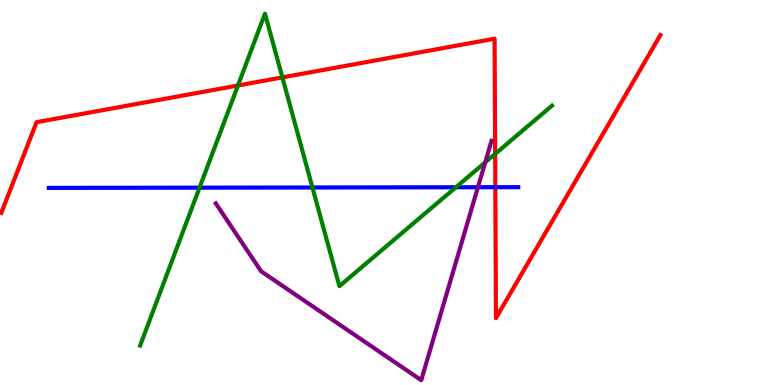[{'lines': ['blue', 'red'], 'intersections': [{'x': 6.39, 'y': 5.14}]}, {'lines': ['green', 'red'], 'intersections': [{'x': 3.07, 'y': 7.78}, {'x': 3.64, 'y': 7.99}, {'x': 6.39, 'y': 6.0}]}, {'lines': ['purple', 'red'], 'intersections': []}, {'lines': ['blue', 'green'], 'intersections': [{'x': 2.57, 'y': 5.13}, {'x': 4.03, 'y': 5.13}, {'x': 5.88, 'y': 5.14}]}, {'lines': ['blue', 'purple'], 'intersections': [{'x': 6.17, 'y': 5.14}]}, {'lines': ['green', 'purple'], 'intersections': [{'x': 6.26, 'y': 5.78}]}]